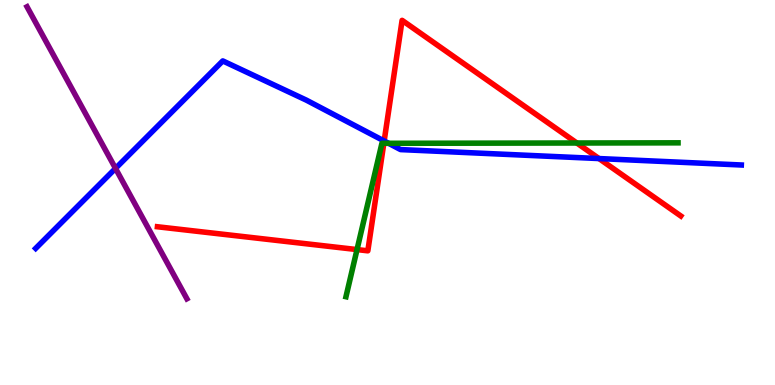[{'lines': ['blue', 'red'], 'intersections': [{'x': 4.96, 'y': 6.34}, {'x': 7.73, 'y': 5.88}]}, {'lines': ['green', 'red'], 'intersections': [{'x': 4.61, 'y': 3.52}, {'x': 4.95, 'y': 6.28}, {'x': 7.44, 'y': 6.29}]}, {'lines': ['purple', 'red'], 'intersections': []}, {'lines': ['blue', 'green'], 'intersections': [{'x': 5.01, 'y': 6.28}]}, {'lines': ['blue', 'purple'], 'intersections': [{'x': 1.49, 'y': 5.63}]}, {'lines': ['green', 'purple'], 'intersections': []}]